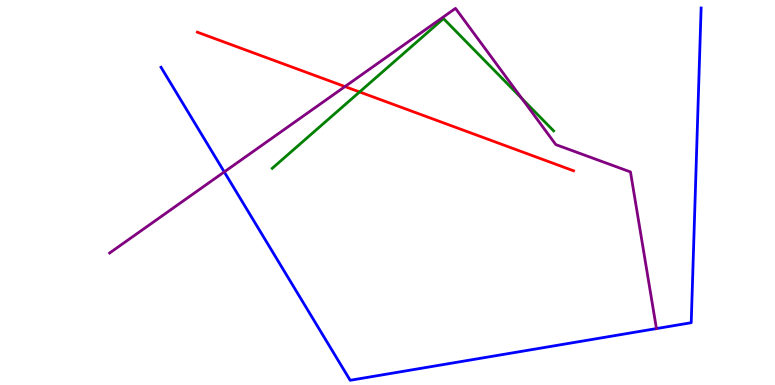[{'lines': ['blue', 'red'], 'intersections': []}, {'lines': ['green', 'red'], 'intersections': [{'x': 4.64, 'y': 7.61}]}, {'lines': ['purple', 'red'], 'intersections': [{'x': 4.45, 'y': 7.75}]}, {'lines': ['blue', 'green'], 'intersections': []}, {'lines': ['blue', 'purple'], 'intersections': [{'x': 2.89, 'y': 5.53}, {'x': 8.47, 'y': 1.47}]}, {'lines': ['green', 'purple'], 'intersections': [{'x': 6.73, 'y': 7.44}]}]